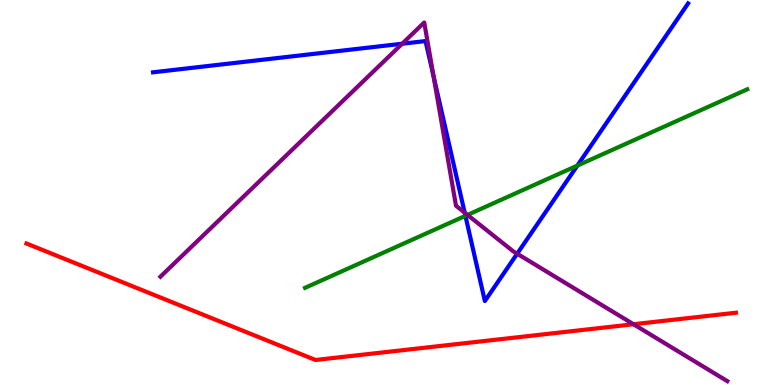[{'lines': ['blue', 'red'], 'intersections': []}, {'lines': ['green', 'red'], 'intersections': []}, {'lines': ['purple', 'red'], 'intersections': [{'x': 8.17, 'y': 1.58}]}, {'lines': ['blue', 'green'], 'intersections': [{'x': 6.01, 'y': 4.39}, {'x': 7.45, 'y': 5.7}]}, {'lines': ['blue', 'purple'], 'intersections': [{'x': 5.19, 'y': 8.86}, {'x': 5.59, 'y': 8.02}, {'x': 6.0, 'y': 4.48}, {'x': 6.67, 'y': 3.41}]}, {'lines': ['green', 'purple'], 'intersections': [{'x': 6.03, 'y': 4.42}]}]